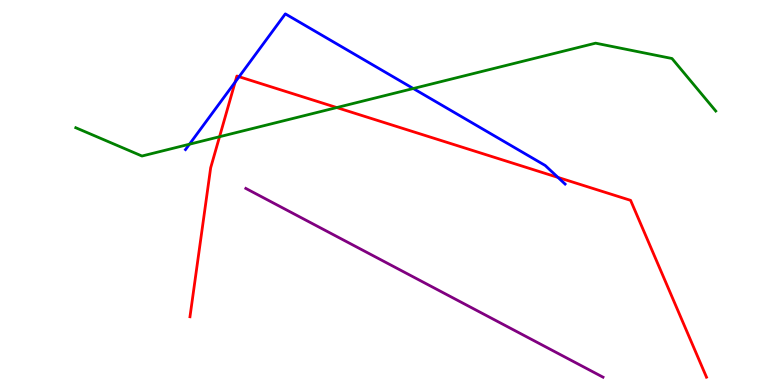[{'lines': ['blue', 'red'], 'intersections': [{'x': 3.03, 'y': 7.87}, {'x': 3.09, 'y': 8.01}, {'x': 7.2, 'y': 5.39}]}, {'lines': ['green', 'red'], 'intersections': [{'x': 2.83, 'y': 6.45}, {'x': 4.35, 'y': 7.21}]}, {'lines': ['purple', 'red'], 'intersections': []}, {'lines': ['blue', 'green'], 'intersections': [{'x': 2.44, 'y': 6.25}, {'x': 5.33, 'y': 7.7}]}, {'lines': ['blue', 'purple'], 'intersections': []}, {'lines': ['green', 'purple'], 'intersections': []}]